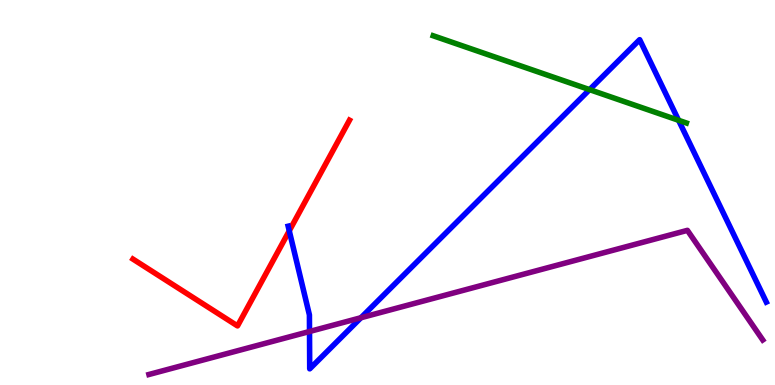[{'lines': ['blue', 'red'], 'intersections': [{'x': 3.73, 'y': 4.0}]}, {'lines': ['green', 'red'], 'intersections': []}, {'lines': ['purple', 'red'], 'intersections': []}, {'lines': ['blue', 'green'], 'intersections': [{'x': 7.61, 'y': 7.67}, {'x': 8.76, 'y': 6.88}]}, {'lines': ['blue', 'purple'], 'intersections': [{'x': 3.99, 'y': 1.39}, {'x': 4.66, 'y': 1.75}]}, {'lines': ['green', 'purple'], 'intersections': []}]